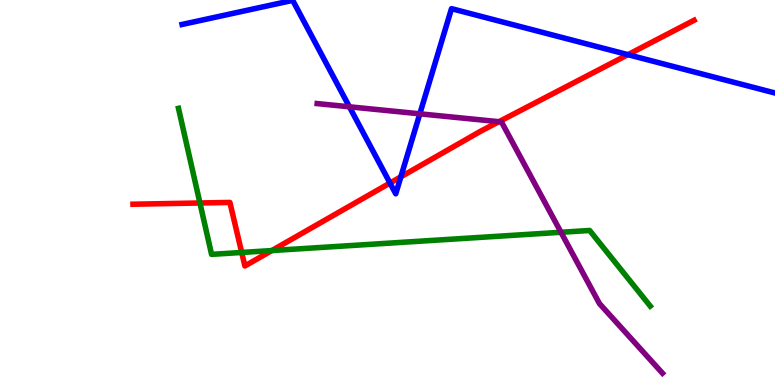[{'lines': ['blue', 'red'], 'intersections': [{'x': 5.03, 'y': 5.25}, {'x': 5.17, 'y': 5.41}, {'x': 8.1, 'y': 8.58}]}, {'lines': ['green', 'red'], 'intersections': [{'x': 2.58, 'y': 4.73}, {'x': 3.12, 'y': 3.44}, {'x': 3.51, 'y': 3.49}]}, {'lines': ['purple', 'red'], 'intersections': [{'x': 6.44, 'y': 6.84}]}, {'lines': ['blue', 'green'], 'intersections': []}, {'lines': ['blue', 'purple'], 'intersections': [{'x': 4.51, 'y': 7.23}, {'x': 5.42, 'y': 7.04}]}, {'lines': ['green', 'purple'], 'intersections': [{'x': 7.24, 'y': 3.97}]}]